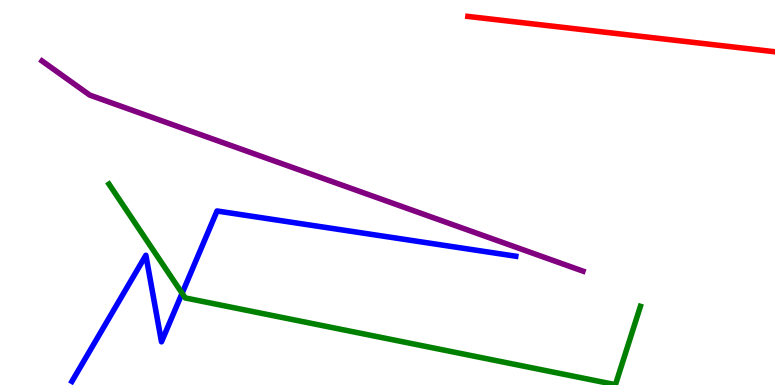[{'lines': ['blue', 'red'], 'intersections': []}, {'lines': ['green', 'red'], 'intersections': []}, {'lines': ['purple', 'red'], 'intersections': []}, {'lines': ['blue', 'green'], 'intersections': [{'x': 2.35, 'y': 2.38}]}, {'lines': ['blue', 'purple'], 'intersections': []}, {'lines': ['green', 'purple'], 'intersections': []}]